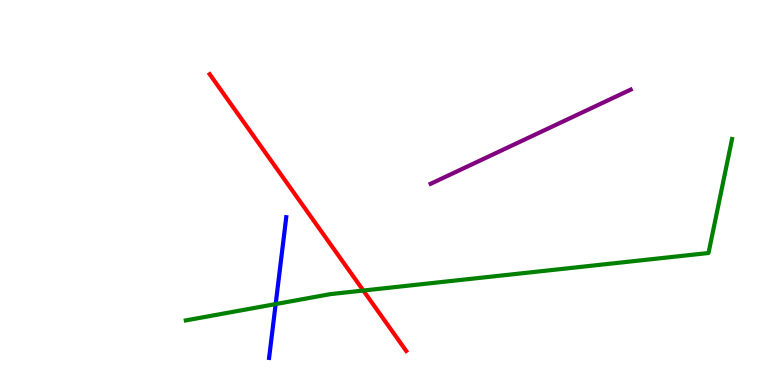[{'lines': ['blue', 'red'], 'intersections': []}, {'lines': ['green', 'red'], 'intersections': [{'x': 4.69, 'y': 2.45}]}, {'lines': ['purple', 'red'], 'intersections': []}, {'lines': ['blue', 'green'], 'intersections': [{'x': 3.56, 'y': 2.1}]}, {'lines': ['blue', 'purple'], 'intersections': []}, {'lines': ['green', 'purple'], 'intersections': []}]